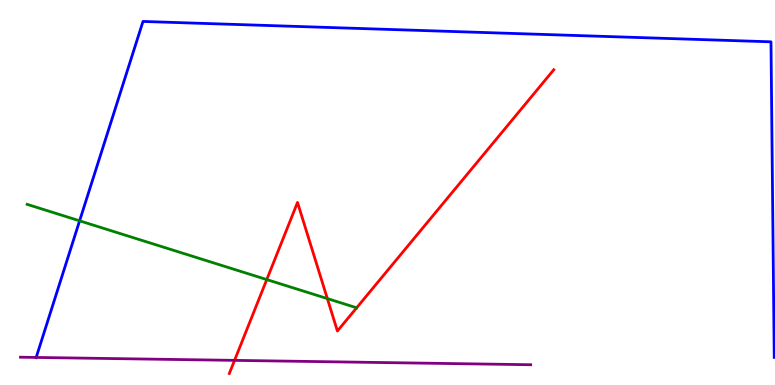[{'lines': ['blue', 'red'], 'intersections': []}, {'lines': ['green', 'red'], 'intersections': [{'x': 3.44, 'y': 2.74}, {'x': 4.22, 'y': 2.24}, {'x': 4.6, 'y': 2.01}]}, {'lines': ['purple', 'red'], 'intersections': [{'x': 3.03, 'y': 0.64}]}, {'lines': ['blue', 'green'], 'intersections': [{'x': 1.03, 'y': 4.26}]}, {'lines': ['blue', 'purple'], 'intersections': [{'x': 0.467, 'y': 0.716}]}, {'lines': ['green', 'purple'], 'intersections': []}]